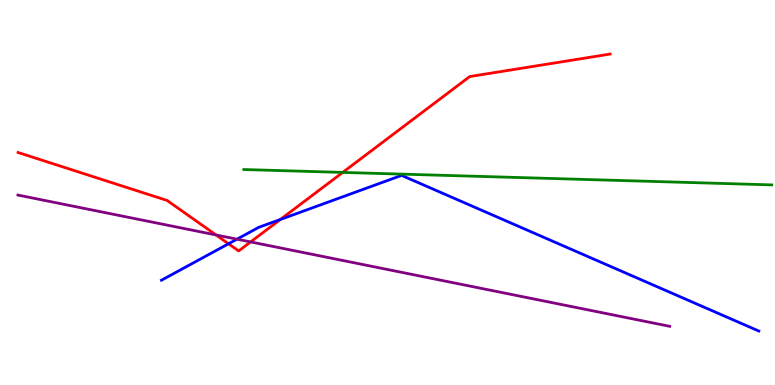[{'lines': ['blue', 'red'], 'intersections': [{'x': 2.95, 'y': 3.67}, {'x': 3.62, 'y': 4.3}]}, {'lines': ['green', 'red'], 'intersections': [{'x': 4.42, 'y': 5.52}]}, {'lines': ['purple', 'red'], 'intersections': [{'x': 2.79, 'y': 3.9}, {'x': 3.23, 'y': 3.72}]}, {'lines': ['blue', 'green'], 'intersections': []}, {'lines': ['blue', 'purple'], 'intersections': [{'x': 3.06, 'y': 3.79}]}, {'lines': ['green', 'purple'], 'intersections': []}]